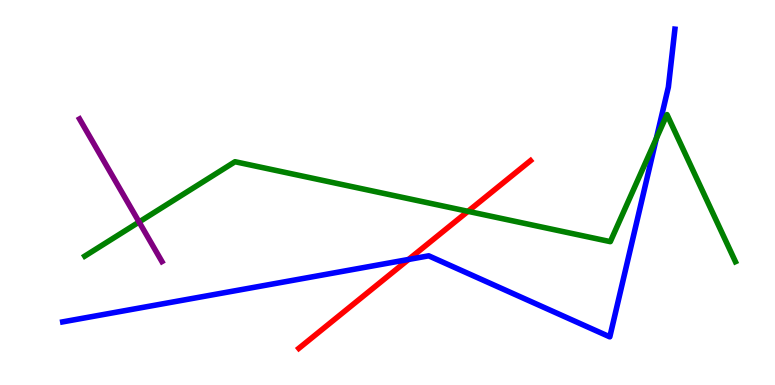[{'lines': ['blue', 'red'], 'intersections': [{'x': 5.27, 'y': 3.26}]}, {'lines': ['green', 'red'], 'intersections': [{'x': 6.04, 'y': 4.51}]}, {'lines': ['purple', 'red'], 'intersections': []}, {'lines': ['blue', 'green'], 'intersections': [{'x': 8.47, 'y': 6.4}]}, {'lines': ['blue', 'purple'], 'intersections': []}, {'lines': ['green', 'purple'], 'intersections': [{'x': 1.79, 'y': 4.23}]}]